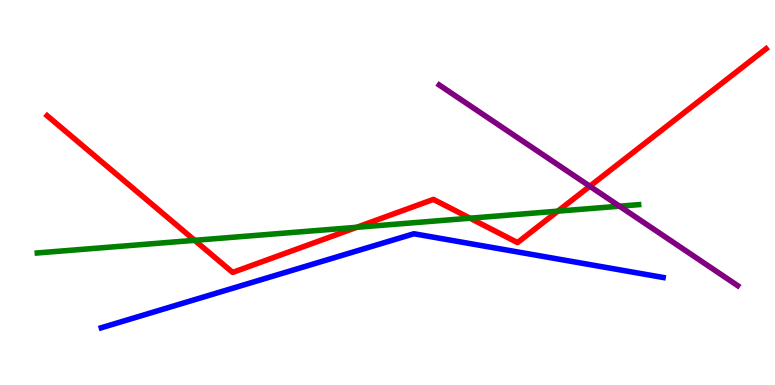[{'lines': ['blue', 'red'], 'intersections': []}, {'lines': ['green', 'red'], 'intersections': [{'x': 2.51, 'y': 3.76}, {'x': 4.6, 'y': 4.1}, {'x': 6.07, 'y': 4.33}, {'x': 7.2, 'y': 4.52}]}, {'lines': ['purple', 'red'], 'intersections': [{'x': 7.61, 'y': 5.16}]}, {'lines': ['blue', 'green'], 'intersections': []}, {'lines': ['blue', 'purple'], 'intersections': []}, {'lines': ['green', 'purple'], 'intersections': [{'x': 7.99, 'y': 4.64}]}]